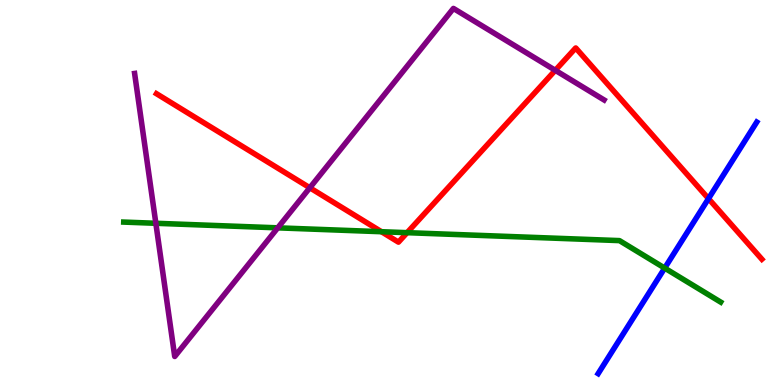[{'lines': ['blue', 'red'], 'intersections': [{'x': 9.14, 'y': 4.84}]}, {'lines': ['green', 'red'], 'intersections': [{'x': 4.92, 'y': 3.98}, {'x': 5.25, 'y': 3.96}]}, {'lines': ['purple', 'red'], 'intersections': [{'x': 4.0, 'y': 5.12}, {'x': 7.17, 'y': 8.17}]}, {'lines': ['blue', 'green'], 'intersections': [{'x': 8.58, 'y': 3.04}]}, {'lines': ['blue', 'purple'], 'intersections': []}, {'lines': ['green', 'purple'], 'intersections': [{'x': 2.01, 'y': 4.2}, {'x': 3.58, 'y': 4.08}]}]